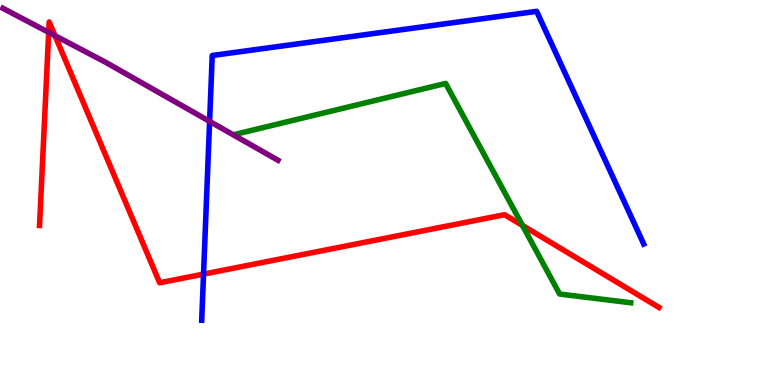[{'lines': ['blue', 'red'], 'intersections': [{'x': 2.63, 'y': 2.88}]}, {'lines': ['green', 'red'], 'intersections': [{'x': 6.74, 'y': 4.14}]}, {'lines': ['purple', 'red'], 'intersections': [{'x': 0.628, 'y': 9.16}, {'x': 0.709, 'y': 9.07}]}, {'lines': ['blue', 'green'], 'intersections': []}, {'lines': ['blue', 'purple'], 'intersections': [{'x': 2.7, 'y': 6.85}]}, {'lines': ['green', 'purple'], 'intersections': []}]